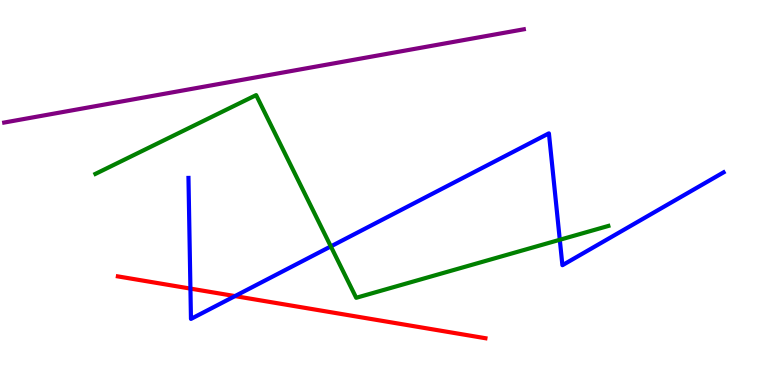[{'lines': ['blue', 'red'], 'intersections': [{'x': 2.46, 'y': 2.5}, {'x': 3.03, 'y': 2.31}]}, {'lines': ['green', 'red'], 'intersections': []}, {'lines': ['purple', 'red'], 'intersections': []}, {'lines': ['blue', 'green'], 'intersections': [{'x': 4.27, 'y': 3.6}, {'x': 7.22, 'y': 3.77}]}, {'lines': ['blue', 'purple'], 'intersections': []}, {'lines': ['green', 'purple'], 'intersections': []}]